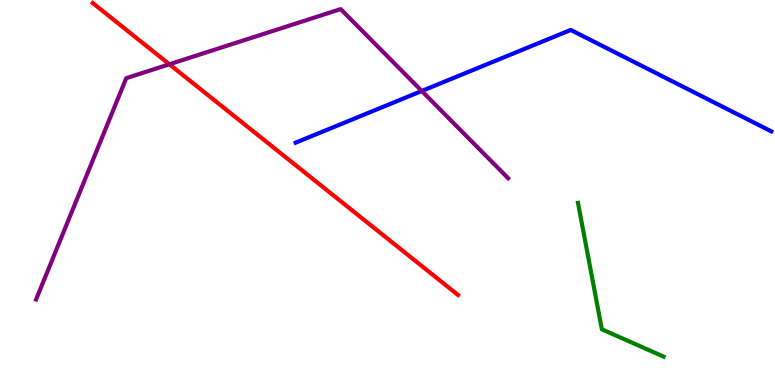[{'lines': ['blue', 'red'], 'intersections': []}, {'lines': ['green', 'red'], 'intersections': []}, {'lines': ['purple', 'red'], 'intersections': [{'x': 2.19, 'y': 8.33}]}, {'lines': ['blue', 'green'], 'intersections': []}, {'lines': ['blue', 'purple'], 'intersections': [{'x': 5.44, 'y': 7.64}]}, {'lines': ['green', 'purple'], 'intersections': []}]